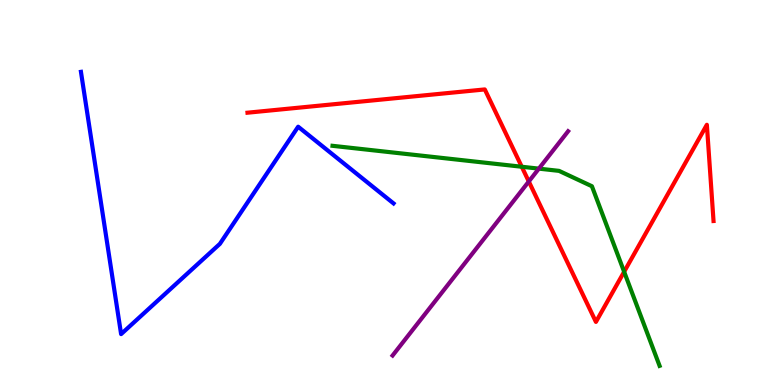[{'lines': ['blue', 'red'], 'intersections': []}, {'lines': ['green', 'red'], 'intersections': [{'x': 6.73, 'y': 5.67}, {'x': 8.05, 'y': 2.94}]}, {'lines': ['purple', 'red'], 'intersections': [{'x': 6.82, 'y': 5.29}]}, {'lines': ['blue', 'green'], 'intersections': []}, {'lines': ['blue', 'purple'], 'intersections': []}, {'lines': ['green', 'purple'], 'intersections': [{'x': 6.95, 'y': 5.62}]}]